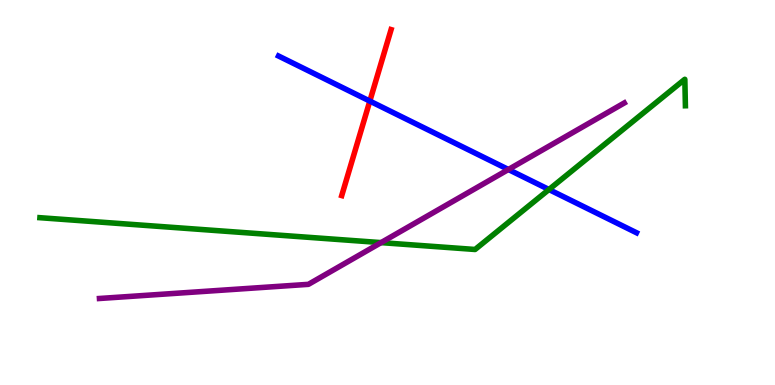[{'lines': ['blue', 'red'], 'intersections': [{'x': 4.77, 'y': 7.37}]}, {'lines': ['green', 'red'], 'intersections': []}, {'lines': ['purple', 'red'], 'intersections': []}, {'lines': ['blue', 'green'], 'intersections': [{'x': 7.08, 'y': 5.08}]}, {'lines': ['blue', 'purple'], 'intersections': [{'x': 6.56, 'y': 5.6}]}, {'lines': ['green', 'purple'], 'intersections': [{'x': 4.92, 'y': 3.7}]}]